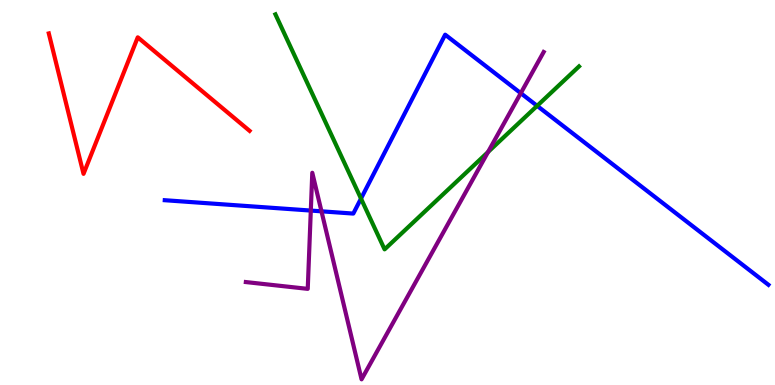[{'lines': ['blue', 'red'], 'intersections': []}, {'lines': ['green', 'red'], 'intersections': []}, {'lines': ['purple', 'red'], 'intersections': []}, {'lines': ['blue', 'green'], 'intersections': [{'x': 4.66, 'y': 4.84}, {'x': 6.93, 'y': 7.25}]}, {'lines': ['blue', 'purple'], 'intersections': [{'x': 4.01, 'y': 4.53}, {'x': 4.15, 'y': 4.51}, {'x': 6.72, 'y': 7.58}]}, {'lines': ['green', 'purple'], 'intersections': [{'x': 6.3, 'y': 6.05}]}]